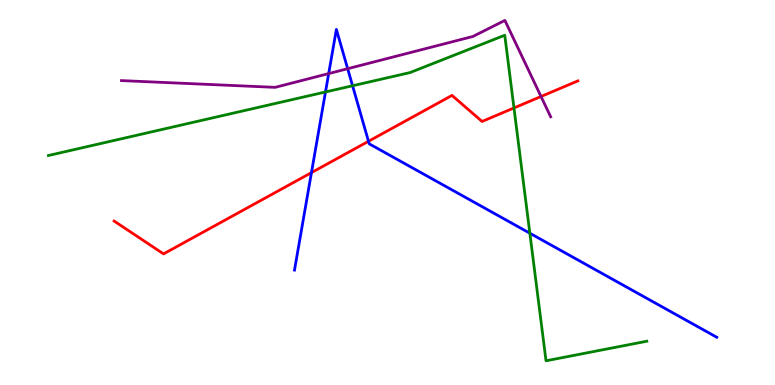[{'lines': ['blue', 'red'], 'intersections': [{'x': 4.02, 'y': 5.52}, {'x': 4.75, 'y': 6.33}]}, {'lines': ['green', 'red'], 'intersections': [{'x': 6.63, 'y': 7.2}]}, {'lines': ['purple', 'red'], 'intersections': [{'x': 6.98, 'y': 7.49}]}, {'lines': ['blue', 'green'], 'intersections': [{'x': 4.2, 'y': 7.61}, {'x': 4.55, 'y': 7.77}, {'x': 6.84, 'y': 3.94}]}, {'lines': ['blue', 'purple'], 'intersections': [{'x': 4.24, 'y': 8.09}, {'x': 4.49, 'y': 8.22}]}, {'lines': ['green', 'purple'], 'intersections': []}]